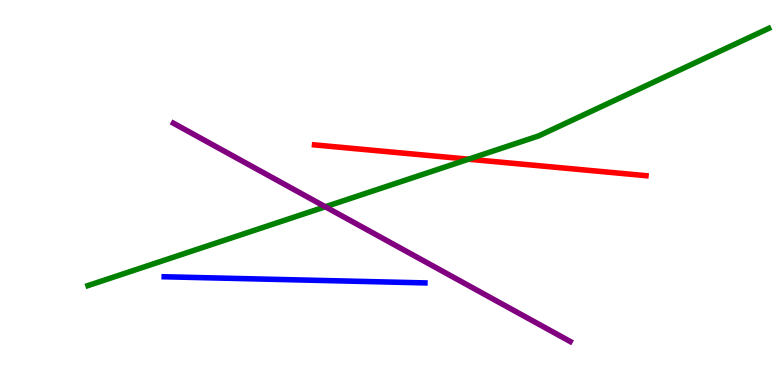[{'lines': ['blue', 'red'], 'intersections': []}, {'lines': ['green', 'red'], 'intersections': [{'x': 6.05, 'y': 5.87}]}, {'lines': ['purple', 'red'], 'intersections': []}, {'lines': ['blue', 'green'], 'intersections': []}, {'lines': ['blue', 'purple'], 'intersections': []}, {'lines': ['green', 'purple'], 'intersections': [{'x': 4.2, 'y': 4.63}]}]